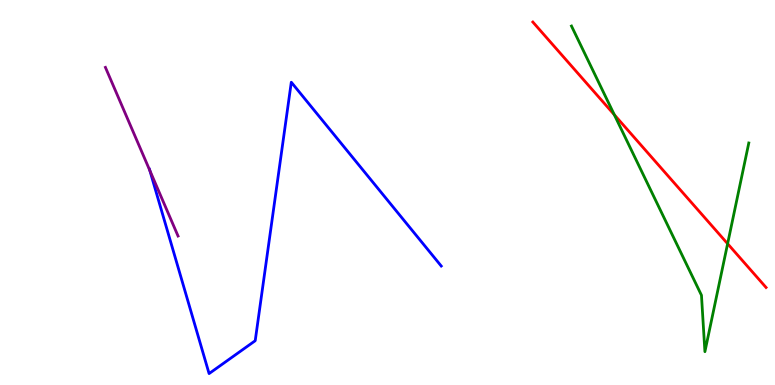[{'lines': ['blue', 'red'], 'intersections': []}, {'lines': ['green', 'red'], 'intersections': [{'x': 7.93, 'y': 7.02}, {'x': 9.39, 'y': 3.67}]}, {'lines': ['purple', 'red'], 'intersections': []}, {'lines': ['blue', 'green'], 'intersections': []}, {'lines': ['blue', 'purple'], 'intersections': [{'x': 1.93, 'y': 5.57}]}, {'lines': ['green', 'purple'], 'intersections': []}]